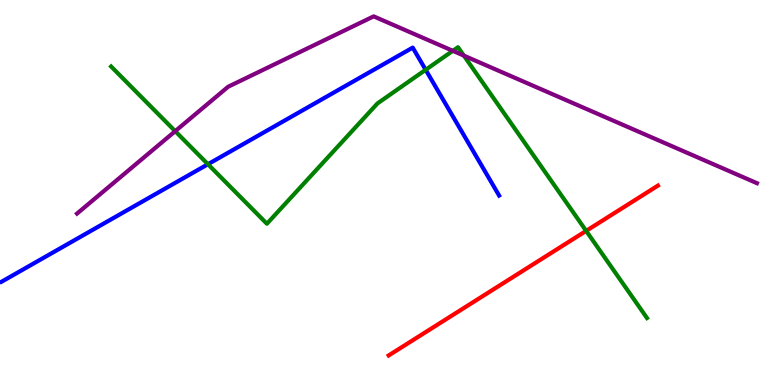[{'lines': ['blue', 'red'], 'intersections': []}, {'lines': ['green', 'red'], 'intersections': [{'x': 7.56, 'y': 4.0}]}, {'lines': ['purple', 'red'], 'intersections': []}, {'lines': ['blue', 'green'], 'intersections': [{'x': 2.68, 'y': 5.73}, {'x': 5.49, 'y': 8.19}]}, {'lines': ['blue', 'purple'], 'intersections': []}, {'lines': ['green', 'purple'], 'intersections': [{'x': 2.26, 'y': 6.59}, {'x': 5.84, 'y': 8.68}, {'x': 5.99, 'y': 8.56}]}]